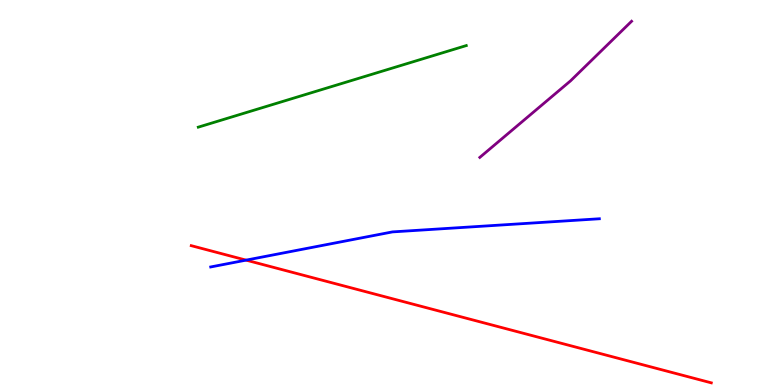[{'lines': ['blue', 'red'], 'intersections': [{'x': 3.18, 'y': 3.24}]}, {'lines': ['green', 'red'], 'intersections': []}, {'lines': ['purple', 'red'], 'intersections': []}, {'lines': ['blue', 'green'], 'intersections': []}, {'lines': ['blue', 'purple'], 'intersections': []}, {'lines': ['green', 'purple'], 'intersections': []}]